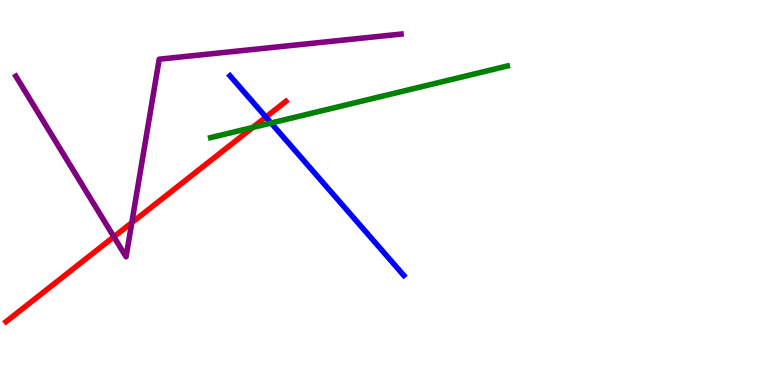[{'lines': ['blue', 'red'], 'intersections': [{'x': 3.43, 'y': 6.96}]}, {'lines': ['green', 'red'], 'intersections': [{'x': 3.26, 'y': 6.69}]}, {'lines': ['purple', 'red'], 'intersections': [{'x': 1.47, 'y': 3.85}, {'x': 1.7, 'y': 4.22}]}, {'lines': ['blue', 'green'], 'intersections': [{'x': 3.5, 'y': 6.8}]}, {'lines': ['blue', 'purple'], 'intersections': []}, {'lines': ['green', 'purple'], 'intersections': []}]